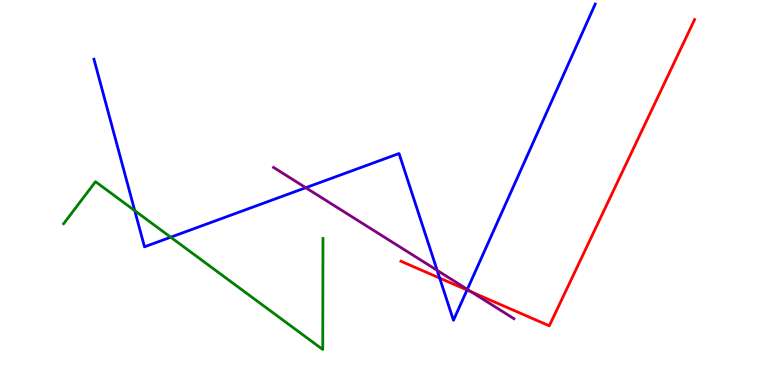[{'lines': ['blue', 'red'], 'intersections': [{'x': 5.67, 'y': 2.78}, {'x': 6.03, 'y': 2.47}]}, {'lines': ['green', 'red'], 'intersections': []}, {'lines': ['purple', 'red'], 'intersections': [{'x': 6.08, 'y': 2.42}]}, {'lines': ['blue', 'green'], 'intersections': [{'x': 1.74, 'y': 4.53}, {'x': 2.2, 'y': 3.84}]}, {'lines': ['blue', 'purple'], 'intersections': [{'x': 3.95, 'y': 5.12}, {'x': 5.64, 'y': 2.98}, {'x': 6.03, 'y': 2.48}]}, {'lines': ['green', 'purple'], 'intersections': []}]